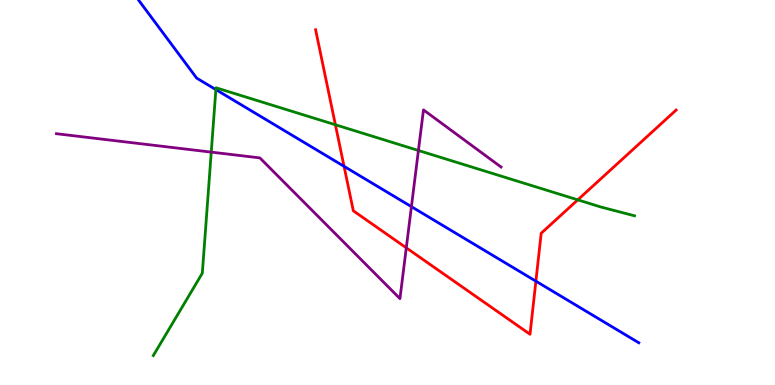[{'lines': ['blue', 'red'], 'intersections': [{'x': 4.44, 'y': 5.68}, {'x': 6.91, 'y': 2.7}]}, {'lines': ['green', 'red'], 'intersections': [{'x': 4.33, 'y': 6.76}, {'x': 7.46, 'y': 4.81}]}, {'lines': ['purple', 'red'], 'intersections': [{'x': 5.24, 'y': 3.56}]}, {'lines': ['blue', 'green'], 'intersections': [{'x': 2.79, 'y': 7.67}]}, {'lines': ['blue', 'purple'], 'intersections': [{'x': 5.31, 'y': 4.63}]}, {'lines': ['green', 'purple'], 'intersections': [{'x': 2.73, 'y': 6.05}, {'x': 5.4, 'y': 6.09}]}]